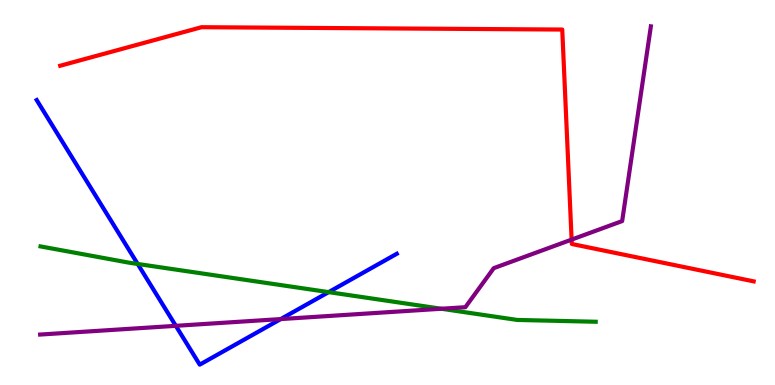[{'lines': ['blue', 'red'], 'intersections': []}, {'lines': ['green', 'red'], 'intersections': []}, {'lines': ['purple', 'red'], 'intersections': [{'x': 7.38, 'y': 3.78}]}, {'lines': ['blue', 'green'], 'intersections': [{'x': 1.78, 'y': 3.14}, {'x': 4.24, 'y': 2.41}]}, {'lines': ['blue', 'purple'], 'intersections': [{'x': 2.27, 'y': 1.54}, {'x': 3.62, 'y': 1.71}]}, {'lines': ['green', 'purple'], 'intersections': [{'x': 5.69, 'y': 1.98}]}]